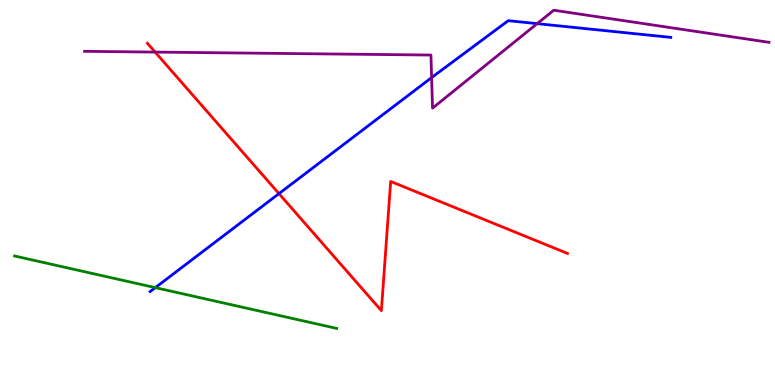[{'lines': ['blue', 'red'], 'intersections': [{'x': 3.6, 'y': 4.97}]}, {'lines': ['green', 'red'], 'intersections': []}, {'lines': ['purple', 'red'], 'intersections': [{'x': 2.0, 'y': 8.65}]}, {'lines': ['blue', 'green'], 'intersections': [{'x': 2.0, 'y': 2.53}]}, {'lines': ['blue', 'purple'], 'intersections': [{'x': 5.57, 'y': 7.98}, {'x': 6.93, 'y': 9.39}]}, {'lines': ['green', 'purple'], 'intersections': []}]